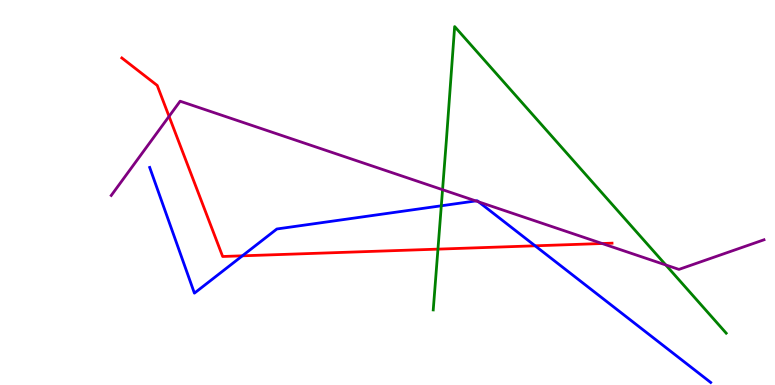[{'lines': ['blue', 'red'], 'intersections': [{'x': 3.13, 'y': 3.36}, {'x': 6.9, 'y': 3.62}]}, {'lines': ['green', 'red'], 'intersections': [{'x': 5.65, 'y': 3.53}]}, {'lines': ['purple', 'red'], 'intersections': [{'x': 2.18, 'y': 6.98}, {'x': 7.77, 'y': 3.67}]}, {'lines': ['blue', 'green'], 'intersections': [{'x': 5.69, 'y': 4.65}]}, {'lines': ['blue', 'purple'], 'intersections': [{'x': 6.14, 'y': 4.78}, {'x': 6.18, 'y': 4.76}]}, {'lines': ['green', 'purple'], 'intersections': [{'x': 5.71, 'y': 5.07}, {'x': 8.59, 'y': 3.12}]}]